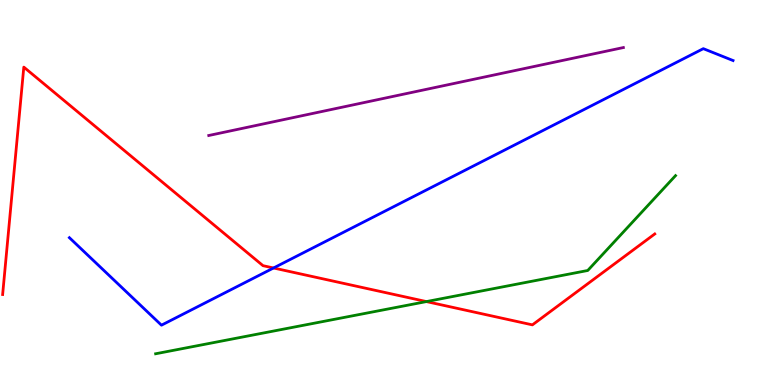[{'lines': ['blue', 'red'], 'intersections': [{'x': 3.53, 'y': 3.04}]}, {'lines': ['green', 'red'], 'intersections': [{'x': 5.5, 'y': 2.17}]}, {'lines': ['purple', 'red'], 'intersections': []}, {'lines': ['blue', 'green'], 'intersections': []}, {'lines': ['blue', 'purple'], 'intersections': []}, {'lines': ['green', 'purple'], 'intersections': []}]